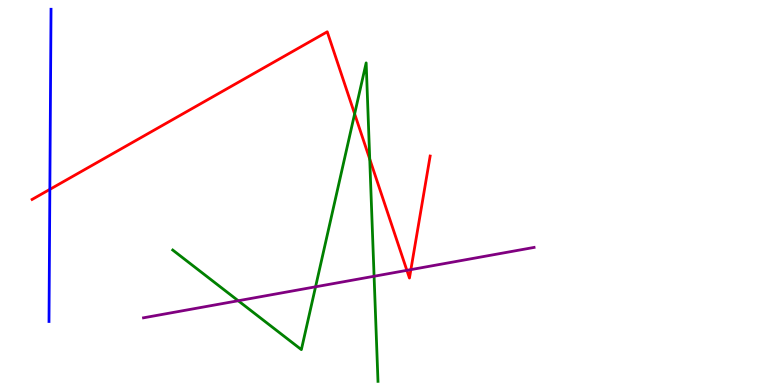[{'lines': ['blue', 'red'], 'intersections': [{'x': 0.643, 'y': 5.08}]}, {'lines': ['green', 'red'], 'intersections': [{'x': 4.58, 'y': 7.04}, {'x': 4.77, 'y': 5.87}]}, {'lines': ['purple', 'red'], 'intersections': [{'x': 5.25, 'y': 2.98}, {'x': 5.3, 'y': 3.0}]}, {'lines': ['blue', 'green'], 'intersections': []}, {'lines': ['blue', 'purple'], 'intersections': []}, {'lines': ['green', 'purple'], 'intersections': [{'x': 3.07, 'y': 2.19}, {'x': 4.07, 'y': 2.55}, {'x': 4.83, 'y': 2.82}]}]